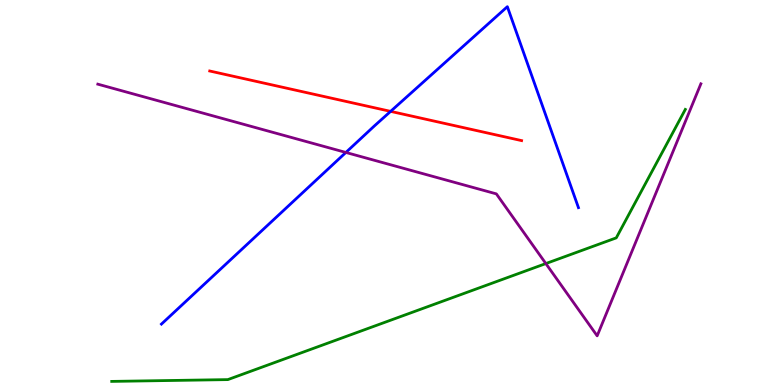[{'lines': ['blue', 'red'], 'intersections': [{'x': 5.04, 'y': 7.11}]}, {'lines': ['green', 'red'], 'intersections': []}, {'lines': ['purple', 'red'], 'intersections': []}, {'lines': ['blue', 'green'], 'intersections': []}, {'lines': ['blue', 'purple'], 'intersections': [{'x': 4.46, 'y': 6.04}]}, {'lines': ['green', 'purple'], 'intersections': [{'x': 7.04, 'y': 3.15}]}]